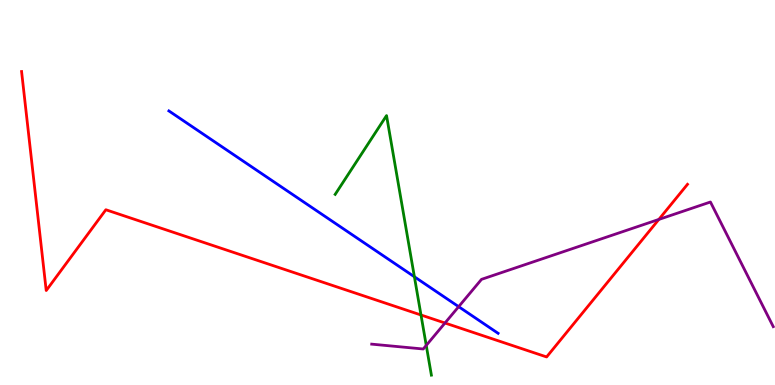[{'lines': ['blue', 'red'], 'intersections': []}, {'lines': ['green', 'red'], 'intersections': [{'x': 5.43, 'y': 1.82}]}, {'lines': ['purple', 'red'], 'intersections': [{'x': 5.74, 'y': 1.61}, {'x': 8.5, 'y': 4.3}]}, {'lines': ['blue', 'green'], 'intersections': [{'x': 5.35, 'y': 2.81}]}, {'lines': ['blue', 'purple'], 'intersections': [{'x': 5.92, 'y': 2.03}]}, {'lines': ['green', 'purple'], 'intersections': [{'x': 5.5, 'y': 1.03}]}]